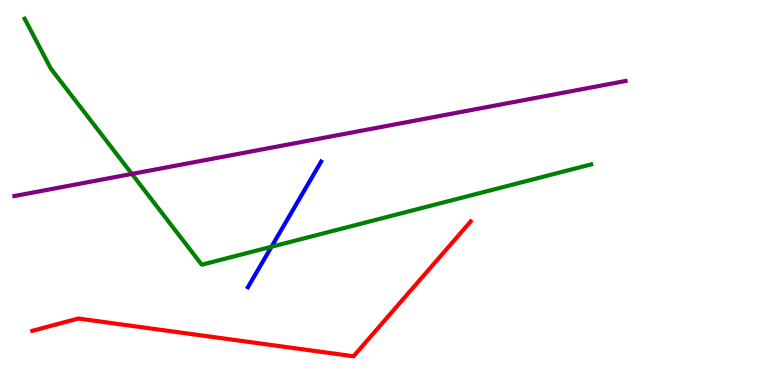[{'lines': ['blue', 'red'], 'intersections': []}, {'lines': ['green', 'red'], 'intersections': []}, {'lines': ['purple', 'red'], 'intersections': []}, {'lines': ['blue', 'green'], 'intersections': [{'x': 3.5, 'y': 3.59}]}, {'lines': ['blue', 'purple'], 'intersections': []}, {'lines': ['green', 'purple'], 'intersections': [{'x': 1.7, 'y': 5.48}]}]